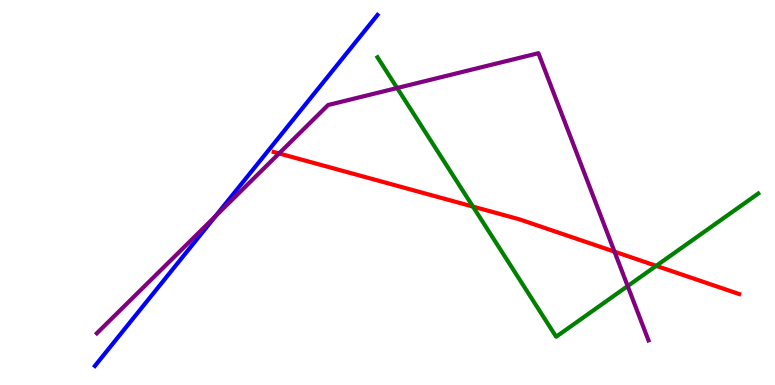[{'lines': ['blue', 'red'], 'intersections': []}, {'lines': ['green', 'red'], 'intersections': [{'x': 6.1, 'y': 4.63}, {'x': 8.47, 'y': 3.1}]}, {'lines': ['purple', 'red'], 'intersections': [{'x': 3.6, 'y': 6.01}, {'x': 7.93, 'y': 3.46}]}, {'lines': ['blue', 'green'], 'intersections': []}, {'lines': ['blue', 'purple'], 'intersections': [{'x': 2.78, 'y': 4.38}]}, {'lines': ['green', 'purple'], 'intersections': [{'x': 5.12, 'y': 7.71}, {'x': 8.1, 'y': 2.57}]}]